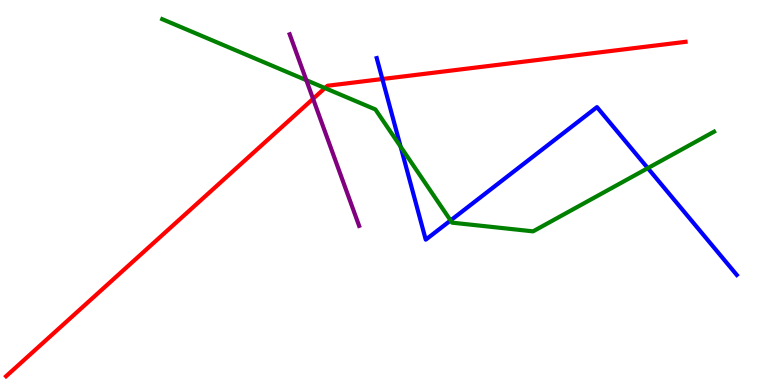[{'lines': ['blue', 'red'], 'intersections': [{'x': 4.93, 'y': 7.95}]}, {'lines': ['green', 'red'], 'intersections': [{'x': 4.19, 'y': 7.71}]}, {'lines': ['purple', 'red'], 'intersections': [{'x': 4.04, 'y': 7.43}]}, {'lines': ['blue', 'green'], 'intersections': [{'x': 5.17, 'y': 6.19}, {'x': 5.81, 'y': 4.27}, {'x': 8.36, 'y': 5.63}]}, {'lines': ['blue', 'purple'], 'intersections': []}, {'lines': ['green', 'purple'], 'intersections': [{'x': 3.95, 'y': 7.92}]}]